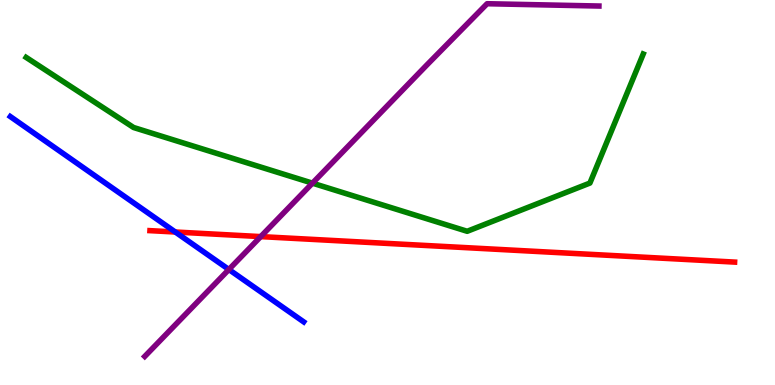[{'lines': ['blue', 'red'], 'intersections': [{'x': 2.26, 'y': 3.97}]}, {'lines': ['green', 'red'], 'intersections': []}, {'lines': ['purple', 'red'], 'intersections': [{'x': 3.36, 'y': 3.85}]}, {'lines': ['blue', 'green'], 'intersections': []}, {'lines': ['blue', 'purple'], 'intersections': [{'x': 2.95, 'y': 3.0}]}, {'lines': ['green', 'purple'], 'intersections': [{'x': 4.03, 'y': 5.24}]}]